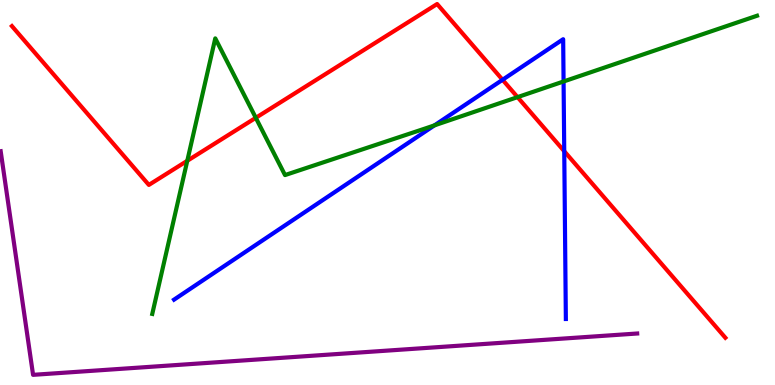[{'lines': ['blue', 'red'], 'intersections': [{'x': 6.48, 'y': 7.93}, {'x': 7.28, 'y': 6.07}]}, {'lines': ['green', 'red'], 'intersections': [{'x': 2.42, 'y': 5.82}, {'x': 3.3, 'y': 6.94}, {'x': 6.68, 'y': 7.48}]}, {'lines': ['purple', 'red'], 'intersections': []}, {'lines': ['blue', 'green'], 'intersections': [{'x': 5.61, 'y': 6.74}, {'x': 7.27, 'y': 7.88}]}, {'lines': ['blue', 'purple'], 'intersections': []}, {'lines': ['green', 'purple'], 'intersections': []}]